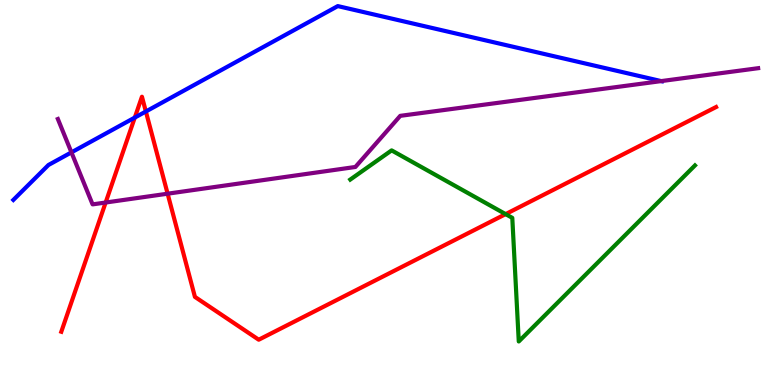[{'lines': ['blue', 'red'], 'intersections': [{'x': 1.74, 'y': 6.95}, {'x': 1.88, 'y': 7.1}]}, {'lines': ['green', 'red'], 'intersections': [{'x': 6.52, 'y': 4.44}]}, {'lines': ['purple', 'red'], 'intersections': [{'x': 1.36, 'y': 4.74}, {'x': 2.16, 'y': 4.97}]}, {'lines': ['blue', 'green'], 'intersections': []}, {'lines': ['blue', 'purple'], 'intersections': [{'x': 0.922, 'y': 6.04}, {'x': 8.53, 'y': 7.89}]}, {'lines': ['green', 'purple'], 'intersections': []}]